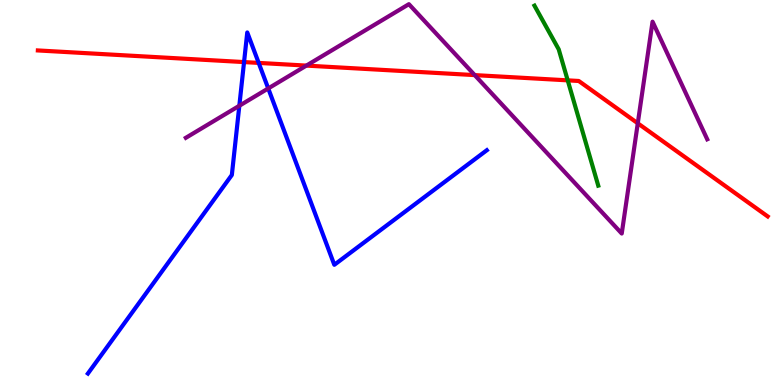[{'lines': ['blue', 'red'], 'intersections': [{'x': 3.15, 'y': 8.39}, {'x': 3.34, 'y': 8.37}]}, {'lines': ['green', 'red'], 'intersections': [{'x': 7.33, 'y': 7.91}]}, {'lines': ['purple', 'red'], 'intersections': [{'x': 3.95, 'y': 8.3}, {'x': 6.13, 'y': 8.05}, {'x': 8.23, 'y': 6.8}]}, {'lines': ['blue', 'green'], 'intersections': []}, {'lines': ['blue', 'purple'], 'intersections': [{'x': 3.09, 'y': 7.25}, {'x': 3.46, 'y': 7.7}]}, {'lines': ['green', 'purple'], 'intersections': []}]